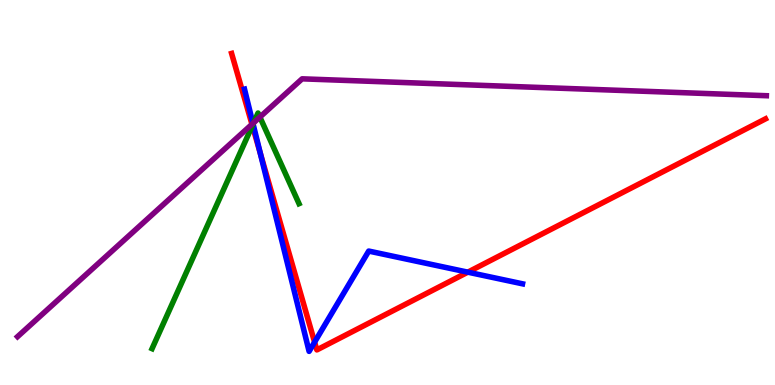[{'lines': ['blue', 'red'], 'intersections': [{'x': 3.36, 'y': 6.02}, {'x': 4.06, 'y': 1.11}, {'x': 6.04, 'y': 2.93}]}, {'lines': ['green', 'red'], 'intersections': [{'x': 3.26, 'y': 6.74}]}, {'lines': ['purple', 'red'], 'intersections': [{'x': 3.25, 'y': 6.77}]}, {'lines': ['blue', 'green'], 'intersections': [{'x': 3.27, 'y': 6.78}]}, {'lines': ['blue', 'purple'], 'intersections': [{'x': 3.26, 'y': 6.79}]}, {'lines': ['green', 'purple'], 'intersections': [{'x': 3.27, 'y': 6.81}, {'x': 3.35, 'y': 6.96}]}]